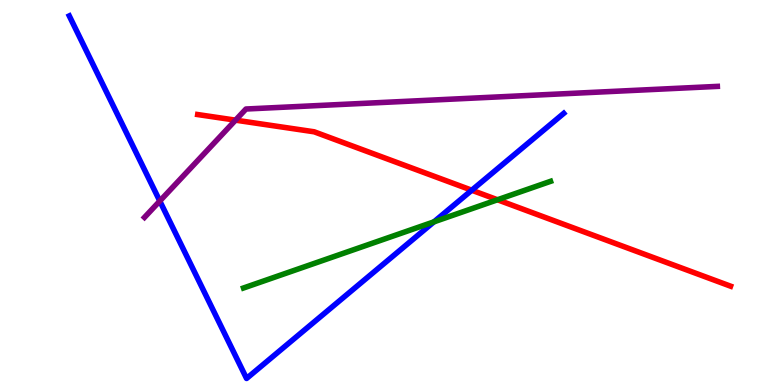[{'lines': ['blue', 'red'], 'intersections': [{'x': 6.09, 'y': 5.06}]}, {'lines': ['green', 'red'], 'intersections': [{'x': 6.42, 'y': 4.81}]}, {'lines': ['purple', 'red'], 'intersections': [{'x': 3.04, 'y': 6.88}]}, {'lines': ['blue', 'green'], 'intersections': [{'x': 5.6, 'y': 4.24}]}, {'lines': ['blue', 'purple'], 'intersections': [{'x': 2.06, 'y': 4.78}]}, {'lines': ['green', 'purple'], 'intersections': []}]